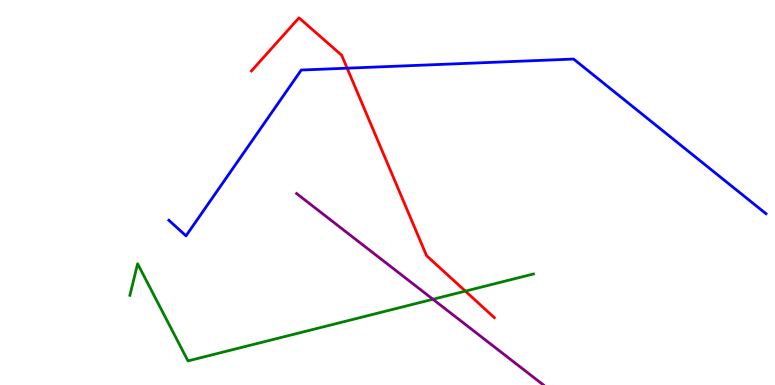[{'lines': ['blue', 'red'], 'intersections': [{'x': 4.48, 'y': 8.23}]}, {'lines': ['green', 'red'], 'intersections': [{'x': 6.0, 'y': 2.44}]}, {'lines': ['purple', 'red'], 'intersections': []}, {'lines': ['blue', 'green'], 'intersections': []}, {'lines': ['blue', 'purple'], 'intersections': []}, {'lines': ['green', 'purple'], 'intersections': [{'x': 5.59, 'y': 2.23}]}]